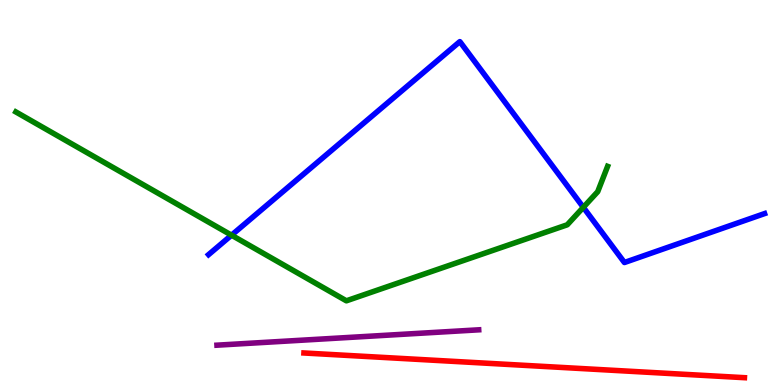[{'lines': ['blue', 'red'], 'intersections': []}, {'lines': ['green', 'red'], 'intersections': []}, {'lines': ['purple', 'red'], 'intersections': []}, {'lines': ['blue', 'green'], 'intersections': [{'x': 2.99, 'y': 3.89}, {'x': 7.53, 'y': 4.61}]}, {'lines': ['blue', 'purple'], 'intersections': []}, {'lines': ['green', 'purple'], 'intersections': []}]